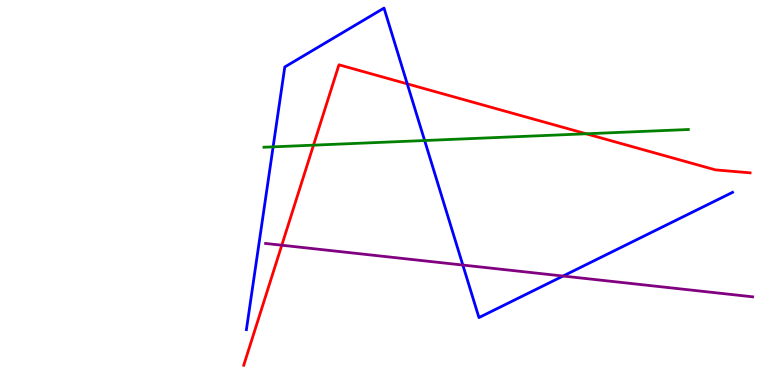[{'lines': ['blue', 'red'], 'intersections': [{'x': 5.25, 'y': 7.82}]}, {'lines': ['green', 'red'], 'intersections': [{'x': 4.05, 'y': 6.23}, {'x': 7.56, 'y': 6.53}]}, {'lines': ['purple', 'red'], 'intersections': [{'x': 3.64, 'y': 3.63}]}, {'lines': ['blue', 'green'], 'intersections': [{'x': 3.52, 'y': 6.19}, {'x': 5.48, 'y': 6.35}]}, {'lines': ['blue', 'purple'], 'intersections': [{'x': 5.97, 'y': 3.12}, {'x': 7.27, 'y': 2.83}]}, {'lines': ['green', 'purple'], 'intersections': []}]